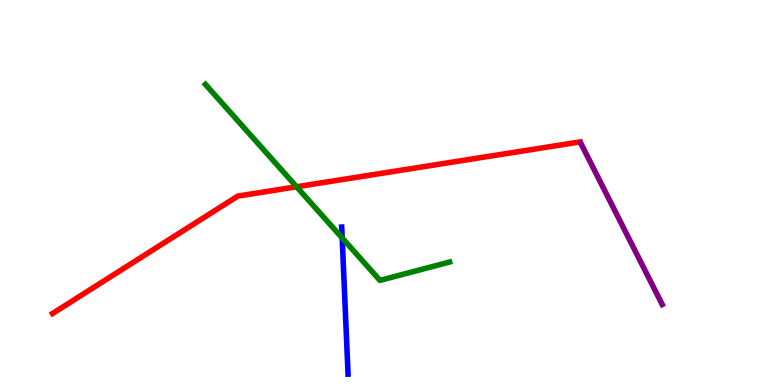[{'lines': ['blue', 'red'], 'intersections': []}, {'lines': ['green', 'red'], 'intersections': [{'x': 3.83, 'y': 5.15}]}, {'lines': ['purple', 'red'], 'intersections': []}, {'lines': ['blue', 'green'], 'intersections': [{'x': 4.42, 'y': 3.82}]}, {'lines': ['blue', 'purple'], 'intersections': []}, {'lines': ['green', 'purple'], 'intersections': []}]